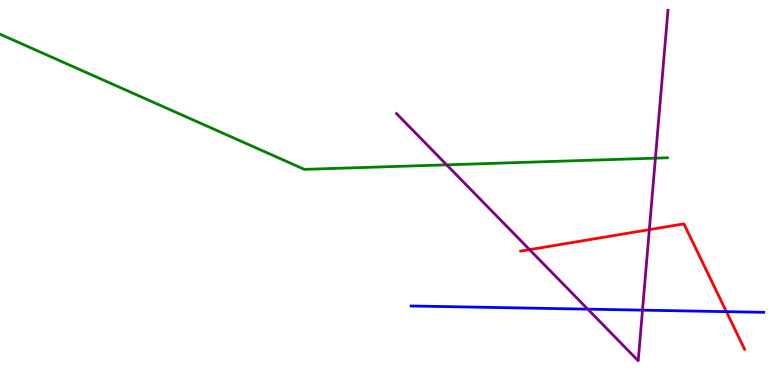[{'lines': ['blue', 'red'], 'intersections': [{'x': 9.37, 'y': 1.91}]}, {'lines': ['green', 'red'], 'intersections': []}, {'lines': ['purple', 'red'], 'intersections': [{'x': 6.83, 'y': 3.52}, {'x': 8.38, 'y': 4.04}]}, {'lines': ['blue', 'green'], 'intersections': []}, {'lines': ['blue', 'purple'], 'intersections': [{'x': 7.58, 'y': 1.97}, {'x': 8.29, 'y': 1.94}]}, {'lines': ['green', 'purple'], 'intersections': [{'x': 5.76, 'y': 5.72}, {'x': 8.46, 'y': 5.89}]}]